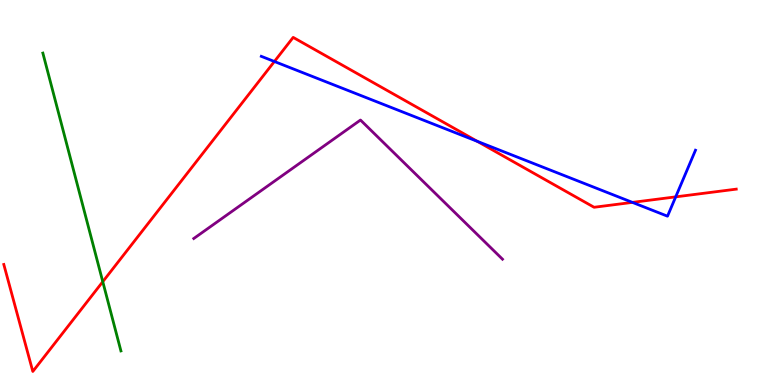[{'lines': ['blue', 'red'], 'intersections': [{'x': 3.54, 'y': 8.4}, {'x': 6.16, 'y': 6.33}, {'x': 8.16, 'y': 4.74}, {'x': 8.72, 'y': 4.89}]}, {'lines': ['green', 'red'], 'intersections': [{'x': 1.33, 'y': 2.68}]}, {'lines': ['purple', 'red'], 'intersections': []}, {'lines': ['blue', 'green'], 'intersections': []}, {'lines': ['blue', 'purple'], 'intersections': []}, {'lines': ['green', 'purple'], 'intersections': []}]